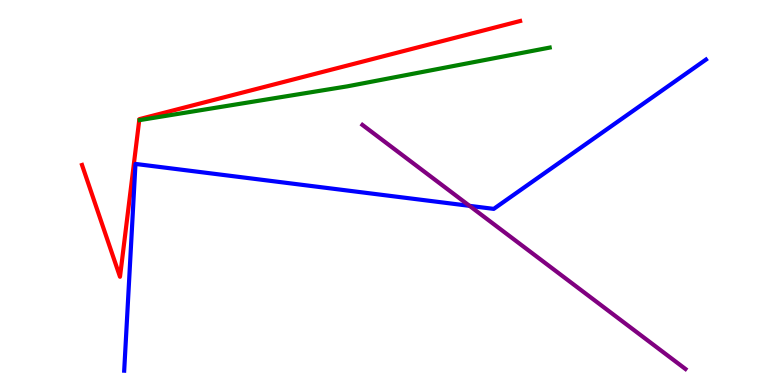[{'lines': ['blue', 'red'], 'intersections': []}, {'lines': ['green', 'red'], 'intersections': []}, {'lines': ['purple', 'red'], 'intersections': []}, {'lines': ['blue', 'green'], 'intersections': []}, {'lines': ['blue', 'purple'], 'intersections': [{'x': 6.06, 'y': 4.65}]}, {'lines': ['green', 'purple'], 'intersections': []}]